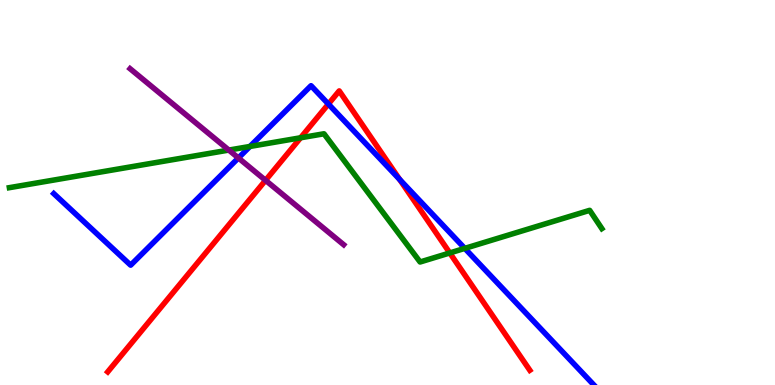[{'lines': ['blue', 'red'], 'intersections': [{'x': 4.24, 'y': 7.3}, {'x': 5.16, 'y': 5.34}]}, {'lines': ['green', 'red'], 'intersections': [{'x': 3.88, 'y': 6.42}, {'x': 5.8, 'y': 3.43}]}, {'lines': ['purple', 'red'], 'intersections': [{'x': 3.43, 'y': 5.32}]}, {'lines': ['blue', 'green'], 'intersections': [{'x': 3.23, 'y': 6.2}, {'x': 6.0, 'y': 3.55}]}, {'lines': ['blue', 'purple'], 'intersections': [{'x': 3.08, 'y': 5.9}]}, {'lines': ['green', 'purple'], 'intersections': [{'x': 2.95, 'y': 6.1}]}]